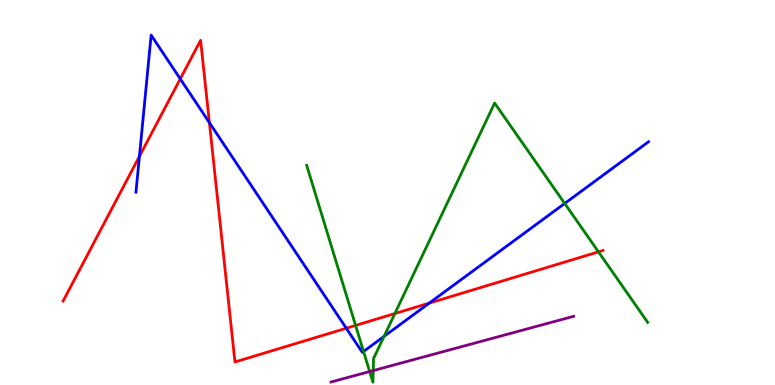[{'lines': ['blue', 'red'], 'intersections': [{'x': 1.8, 'y': 5.94}, {'x': 2.33, 'y': 7.95}, {'x': 2.7, 'y': 6.81}, {'x': 4.47, 'y': 1.47}, {'x': 5.54, 'y': 2.13}]}, {'lines': ['green', 'red'], 'intersections': [{'x': 4.59, 'y': 1.55}, {'x': 5.1, 'y': 1.86}, {'x': 7.72, 'y': 3.46}]}, {'lines': ['purple', 'red'], 'intersections': []}, {'lines': ['blue', 'green'], 'intersections': [{'x': 4.69, 'y': 0.871}, {'x': 4.96, 'y': 1.26}, {'x': 7.29, 'y': 4.72}]}, {'lines': ['blue', 'purple'], 'intersections': []}, {'lines': ['green', 'purple'], 'intersections': [{'x': 4.77, 'y': 0.35}, {'x': 4.82, 'y': 0.375}]}]